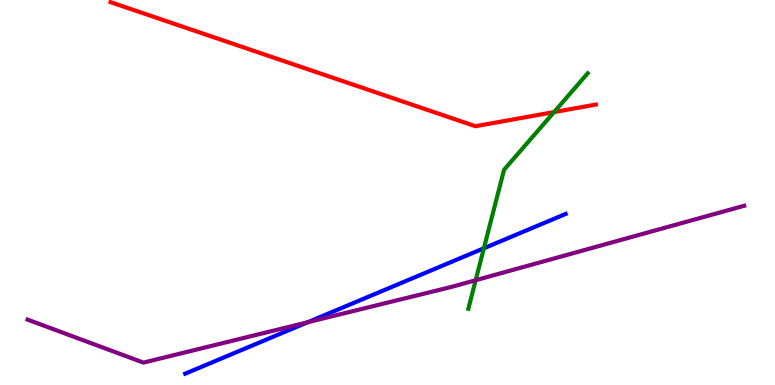[{'lines': ['blue', 'red'], 'intersections': []}, {'lines': ['green', 'red'], 'intersections': [{'x': 7.15, 'y': 7.09}]}, {'lines': ['purple', 'red'], 'intersections': []}, {'lines': ['blue', 'green'], 'intersections': [{'x': 6.24, 'y': 3.55}]}, {'lines': ['blue', 'purple'], 'intersections': [{'x': 3.97, 'y': 1.63}]}, {'lines': ['green', 'purple'], 'intersections': [{'x': 6.14, 'y': 2.72}]}]